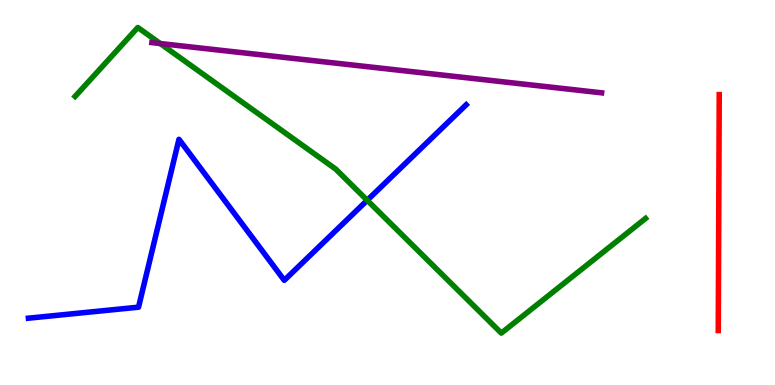[{'lines': ['blue', 'red'], 'intersections': []}, {'lines': ['green', 'red'], 'intersections': []}, {'lines': ['purple', 'red'], 'intersections': []}, {'lines': ['blue', 'green'], 'intersections': [{'x': 4.74, 'y': 4.8}]}, {'lines': ['blue', 'purple'], 'intersections': []}, {'lines': ['green', 'purple'], 'intersections': [{'x': 2.07, 'y': 8.87}]}]